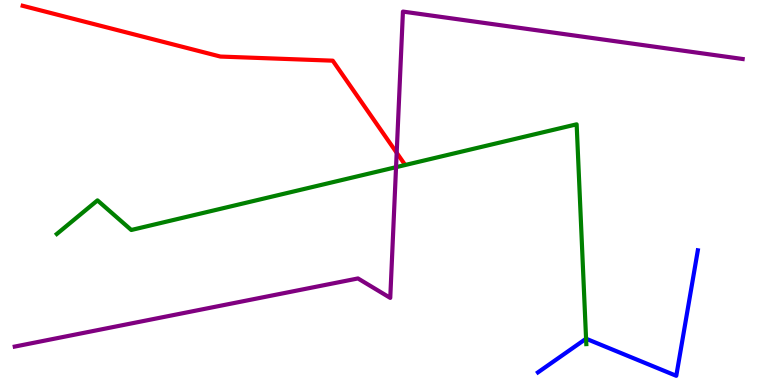[{'lines': ['blue', 'red'], 'intersections': []}, {'lines': ['green', 'red'], 'intersections': []}, {'lines': ['purple', 'red'], 'intersections': [{'x': 5.12, 'y': 6.03}]}, {'lines': ['blue', 'green'], 'intersections': [{'x': 7.56, 'y': 1.2}]}, {'lines': ['blue', 'purple'], 'intersections': []}, {'lines': ['green', 'purple'], 'intersections': [{'x': 5.11, 'y': 5.66}]}]